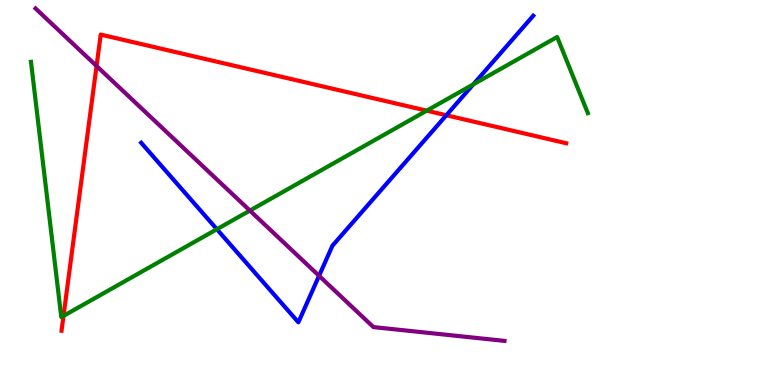[{'lines': ['blue', 'red'], 'intersections': [{'x': 5.76, 'y': 7.01}]}, {'lines': ['green', 'red'], 'intersections': [{'x': 0.819, 'y': 1.8}, {'x': 5.51, 'y': 7.13}]}, {'lines': ['purple', 'red'], 'intersections': [{'x': 1.25, 'y': 8.29}]}, {'lines': ['blue', 'green'], 'intersections': [{'x': 2.8, 'y': 4.05}, {'x': 6.11, 'y': 7.81}]}, {'lines': ['blue', 'purple'], 'intersections': [{'x': 4.12, 'y': 2.84}]}, {'lines': ['green', 'purple'], 'intersections': [{'x': 3.22, 'y': 4.53}]}]